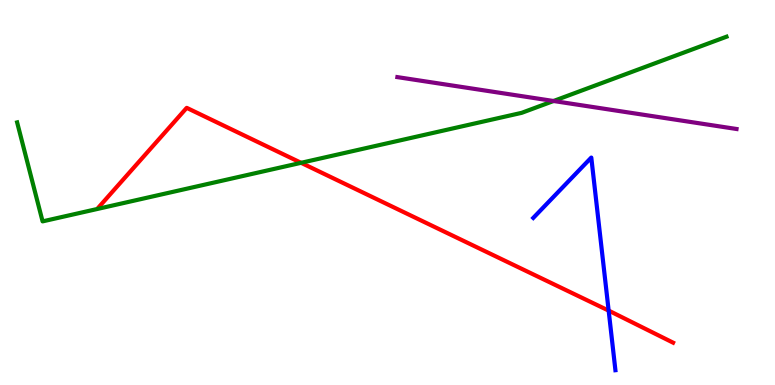[{'lines': ['blue', 'red'], 'intersections': [{'x': 7.85, 'y': 1.93}]}, {'lines': ['green', 'red'], 'intersections': [{'x': 3.89, 'y': 5.77}]}, {'lines': ['purple', 'red'], 'intersections': []}, {'lines': ['blue', 'green'], 'intersections': []}, {'lines': ['blue', 'purple'], 'intersections': []}, {'lines': ['green', 'purple'], 'intersections': [{'x': 7.14, 'y': 7.38}]}]